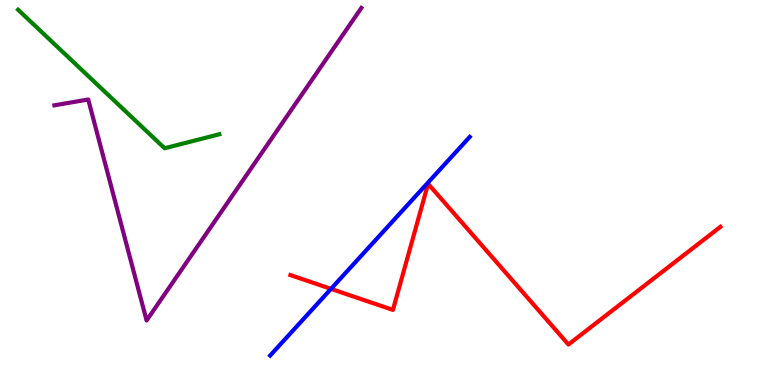[{'lines': ['blue', 'red'], 'intersections': [{'x': 4.27, 'y': 2.5}]}, {'lines': ['green', 'red'], 'intersections': []}, {'lines': ['purple', 'red'], 'intersections': []}, {'lines': ['blue', 'green'], 'intersections': []}, {'lines': ['blue', 'purple'], 'intersections': []}, {'lines': ['green', 'purple'], 'intersections': []}]